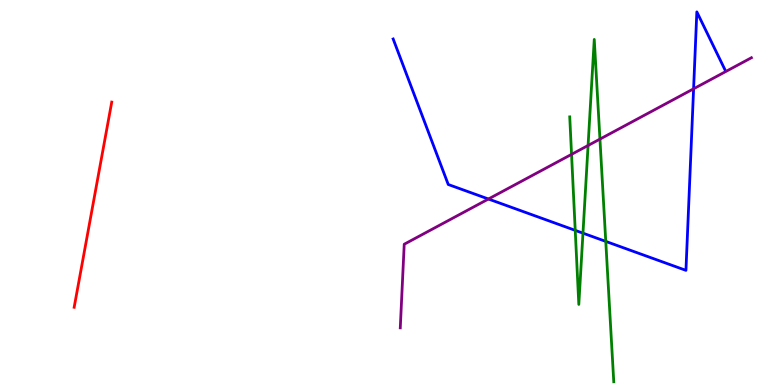[{'lines': ['blue', 'red'], 'intersections': []}, {'lines': ['green', 'red'], 'intersections': []}, {'lines': ['purple', 'red'], 'intersections': []}, {'lines': ['blue', 'green'], 'intersections': [{'x': 7.42, 'y': 4.02}, {'x': 7.52, 'y': 3.94}, {'x': 7.82, 'y': 3.73}]}, {'lines': ['blue', 'purple'], 'intersections': [{'x': 6.3, 'y': 4.83}, {'x': 8.95, 'y': 7.69}]}, {'lines': ['green', 'purple'], 'intersections': [{'x': 7.37, 'y': 5.99}, {'x': 7.59, 'y': 6.22}, {'x': 7.74, 'y': 6.39}]}]